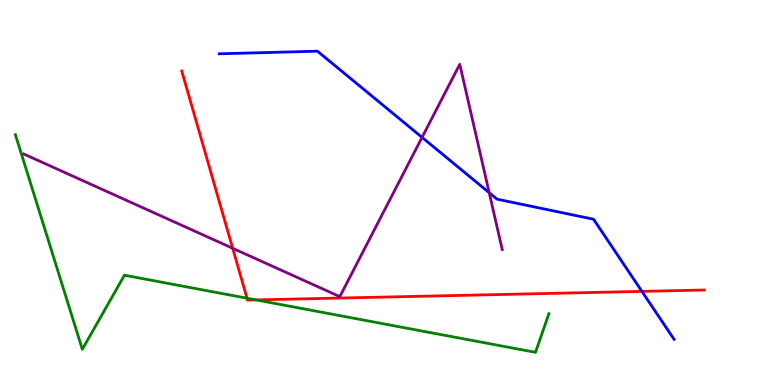[{'lines': ['blue', 'red'], 'intersections': [{'x': 8.28, 'y': 2.43}]}, {'lines': ['green', 'red'], 'intersections': [{'x': 3.19, 'y': 2.25}, {'x': 3.3, 'y': 2.21}]}, {'lines': ['purple', 'red'], 'intersections': [{'x': 3.0, 'y': 3.55}]}, {'lines': ['blue', 'green'], 'intersections': []}, {'lines': ['blue', 'purple'], 'intersections': [{'x': 5.45, 'y': 6.43}, {'x': 6.31, 'y': 4.99}]}, {'lines': ['green', 'purple'], 'intersections': []}]